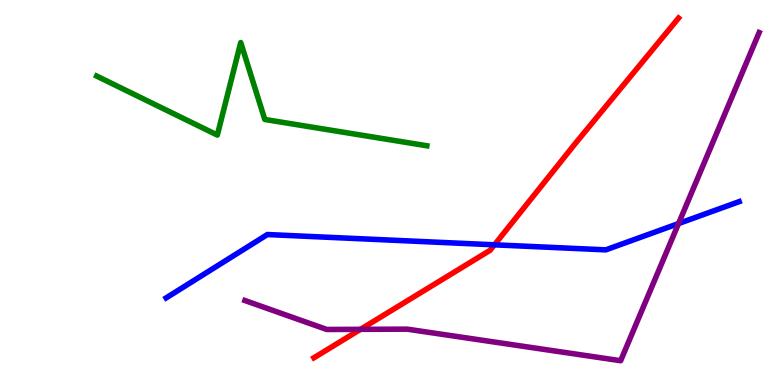[{'lines': ['blue', 'red'], 'intersections': [{'x': 6.38, 'y': 3.64}]}, {'lines': ['green', 'red'], 'intersections': []}, {'lines': ['purple', 'red'], 'intersections': [{'x': 4.65, 'y': 1.45}]}, {'lines': ['blue', 'green'], 'intersections': []}, {'lines': ['blue', 'purple'], 'intersections': [{'x': 8.76, 'y': 4.19}]}, {'lines': ['green', 'purple'], 'intersections': []}]